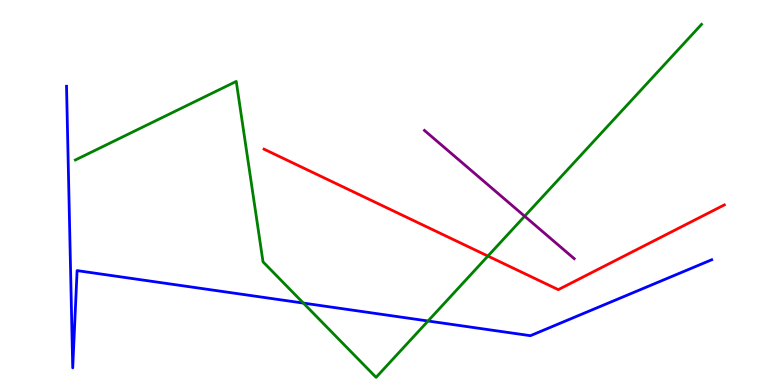[{'lines': ['blue', 'red'], 'intersections': []}, {'lines': ['green', 'red'], 'intersections': [{'x': 6.3, 'y': 3.35}]}, {'lines': ['purple', 'red'], 'intersections': []}, {'lines': ['blue', 'green'], 'intersections': [{'x': 3.91, 'y': 2.13}, {'x': 5.52, 'y': 1.66}]}, {'lines': ['blue', 'purple'], 'intersections': []}, {'lines': ['green', 'purple'], 'intersections': [{'x': 6.77, 'y': 4.38}]}]